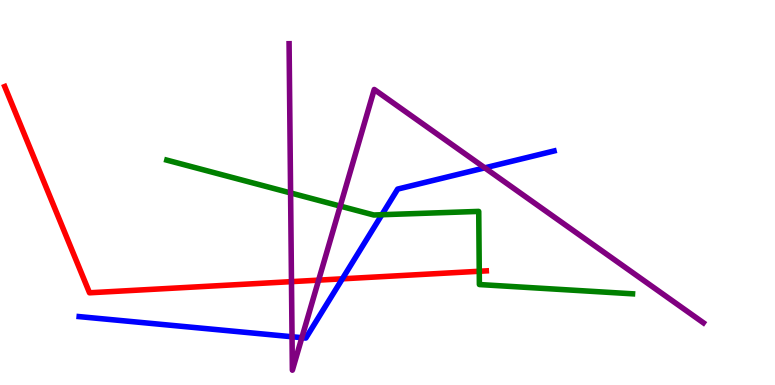[{'lines': ['blue', 'red'], 'intersections': [{'x': 4.42, 'y': 2.76}]}, {'lines': ['green', 'red'], 'intersections': [{'x': 6.18, 'y': 2.95}]}, {'lines': ['purple', 'red'], 'intersections': [{'x': 3.76, 'y': 2.68}, {'x': 4.11, 'y': 2.72}]}, {'lines': ['blue', 'green'], 'intersections': [{'x': 4.93, 'y': 4.42}]}, {'lines': ['blue', 'purple'], 'intersections': [{'x': 3.77, 'y': 1.25}, {'x': 3.89, 'y': 1.23}, {'x': 6.26, 'y': 5.64}]}, {'lines': ['green', 'purple'], 'intersections': [{'x': 3.75, 'y': 4.99}, {'x': 4.39, 'y': 4.65}]}]